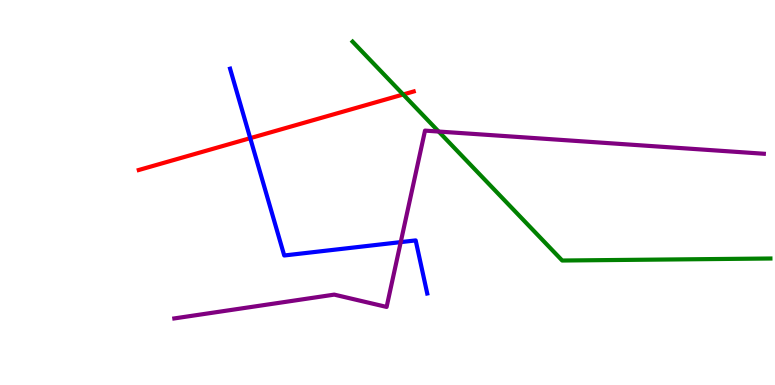[{'lines': ['blue', 'red'], 'intersections': [{'x': 3.23, 'y': 6.41}]}, {'lines': ['green', 'red'], 'intersections': [{'x': 5.2, 'y': 7.55}]}, {'lines': ['purple', 'red'], 'intersections': []}, {'lines': ['blue', 'green'], 'intersections': []}, {'lines': ['blue', 'purple'], 'intersections': [{'x': 5.17, 'y': 3.71}]}, {'lines': ['green', 'purple'], 'intersections': [{'x': 5.66, 'y': 6.58}]}]